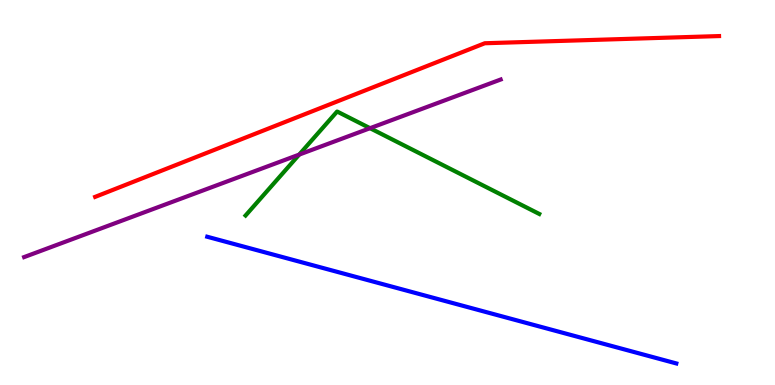[{'lines': ['blue', 'red'], 'intersections': []}, {'lines': ['green', 'red'], 'intersections': []}, {'lines': ['purple', 'red'], 'intersections': []}, {'lines': ['blue', 'green'], 'intersections': []}, {'lines': ['blue', 'purple'], 'intersections': []}, {'lines': ['green', 'purple'], 'intersections': [{'x': 3.86, 'y': 5.98}, {'x': 4.77, 'y': 6.67}]}]